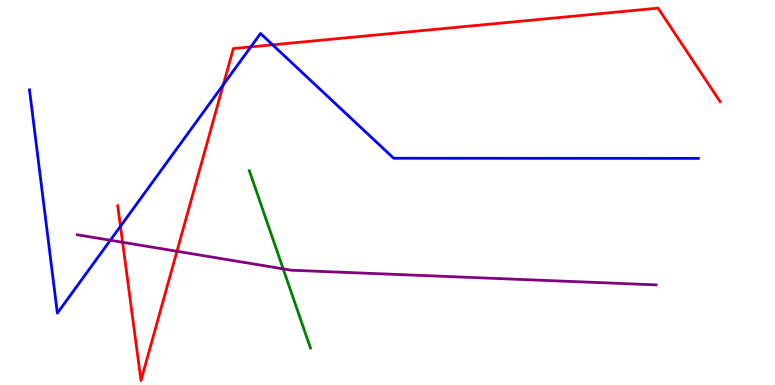[{'lines': ['blue', 'red'], 'intersections': [{'x': 1.55, 'y': 4.12}, {'x': 2.88, 'y': 7.8}, {'x': 3.24, 'y': 8.78}, {'x': 3.52, 'y': 8.84}]}, {'lines': ['green', 'red'], 'intersections': []}, {'lines': ['purple', 'red'], 'intersections': [{'x': 1.58, 'y': 3.71}, {'x': 2.28, 'y': 3.47}]}, {'lines': ['blue', 'green'], 'intersections': []}, {'lines': ['blue', 'purple'], 'intersections': [{'x': 1.42, 'y': 3.76}]}, {'lines': ['green', 'purple'], 'intersections': [{'x': 3.65, 'y': 3.02}]}]